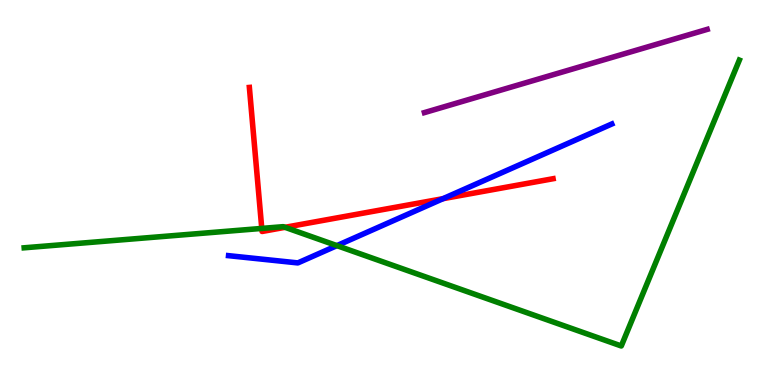[{'lines': ['blue', 'red'], 'intersections': [{'x': 5.72, 'y': 4.84}]}, {'lines': ['green', 'red'], 'intersections': [{'x': 3.38, 'y': 4.07}, {'x': 3.68, 'y': 4.1}]}, {'lines': ['purple', 'red'], 'intersections': []}, {'lines': ['blue', 'green'], 'intersections': [{'x': 4.35, 'y': 3.62}]}, {'lines': ['blue', 'purple'], 'intersections': []}, {'lines': ['green', 'purple'], 'intersections': []}]